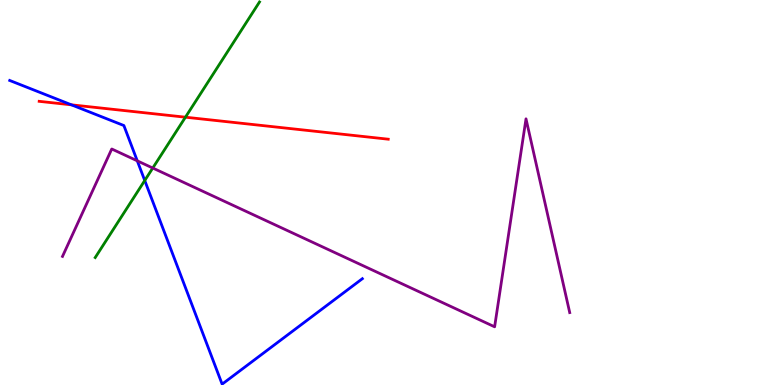[{'lines': ['blue', 'red'], 'intersections': [{'x': 0.921, 'y': 7.28}]}, {'lines': ['green', 'red'], 'intersections': [{'x': 2.39, 'y': 6.96}]}, {'lines': ['purple', 'red'], 'intersections': []}, {'lines': ['blue', 'green'], 'intersections': [{'x': 1.87, 'y': 5.31}]}, {'lines': ['blue', 'purple'], 'intersections': [{'x': 1.77, 'y': 5.82}]}, {'lines': ['green', 'purple'], 'intersections': [{'x': 1.97, 'y': 5.64}]}]